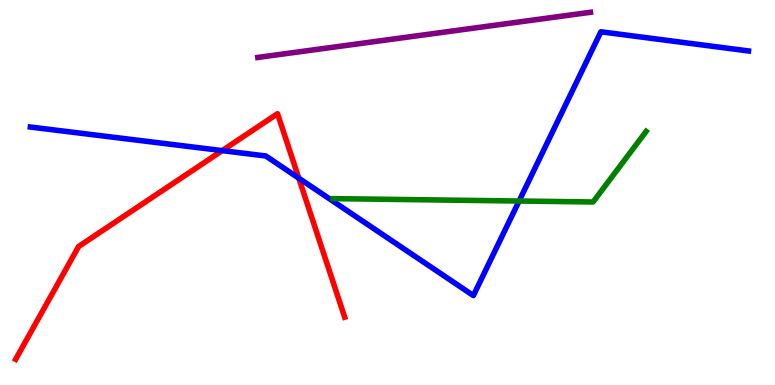[{'lines': ['blue', 'red'], 'intersections': [{'x': 2.87, 'y': 6.09}, {'x': 3.86, 'y': 5.37}]}, {'lines': ['green', 'red'], 'intersections': []}, {'lines': ['purple', 'red'], 'intersections': []}, {'lines': ['blue', 'green'], 'intersections': [{'x': 6.7, 'y': 4.78}]}, {'lines': ['blue', 'purple'], 'intersections': []}, {'lines': ['green', 'purple'], 'intersections': []}]